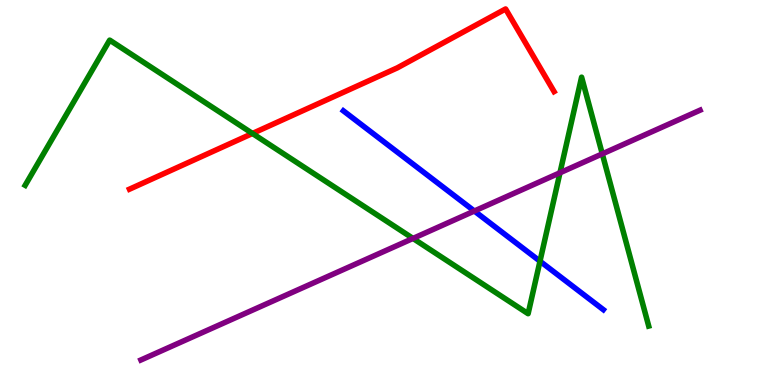[{'lines': ['blue', 'red'], 'intersections': []}, {'lines': ['green', 'red'], 'intersections': [{'x': 3.26, 'y': 6.53}]}, {'lines': ['purple', 'red'], 'intersections': []}, {'lines': ['blue', 'green'], 'intersections': [{'x': 6.97, 'y': 3.22}]}, {'lines': ['blue', 'purple'], 'intersections': [{'x': 6.12, 'y': 4.52}]}, {'lines': ['green', 'purple'], 'intersections': [{'x': 5.33, 'y': 3.81}, {'x': 7.23, 'y': 5.51}, {'x': 7.77, 'y': 6.0}]}]